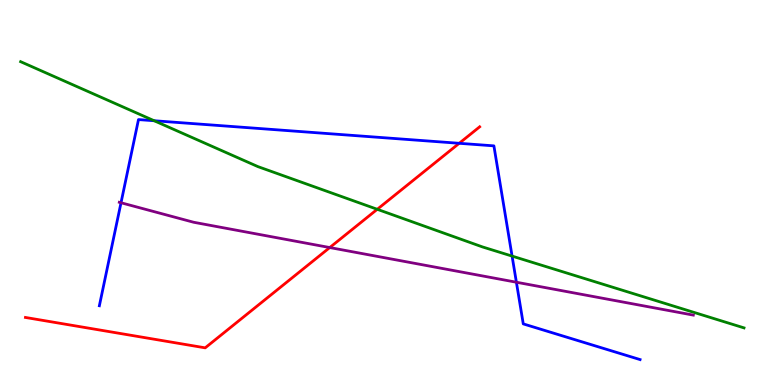[{'lines': ['blue', 'red'], 'intersections': [{'x': 5.93, 'y': 6.28}]}, {'lines': ['green', 'red'], 'intersections': [{'x': 4.87, 'y': 4.56}]}, {'lines': ['purple', 'red'], 'intersections': [{'x': 4.25, 'y': 3.57}]}, {'lines': ['blue', 'green'], 'intersections': [{'x': 1.99, 'y': 6.86}, {'x': 6.61, 'y': 3.35}]}, {'lines': ['blue', 'purple'], 'intersections': [{'x': 1.56, 'y': 4.73}, {'x': 6.66, 'y': 2.67}]}, {'lines': ['green', 'purple'], 'intersections': []}]